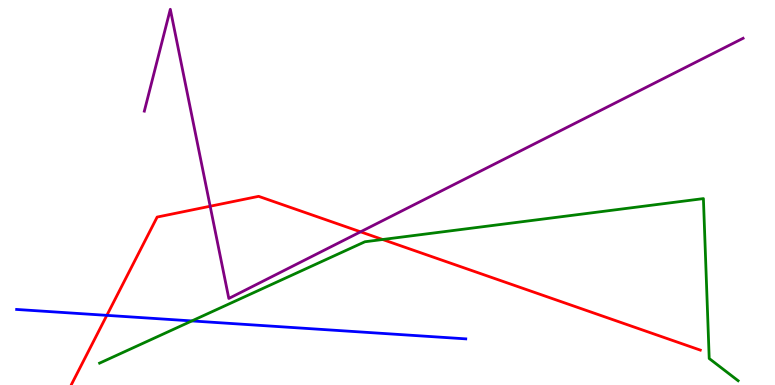[{'lines': ['blue', 'red'], 'intersections': [{'x': 1.38, 'y': 1.81}]}, {'lines': ['green', 'red'], 'intersections': [{'x': 4.94, 'y': 3.78}]}, {'lines': ['purple', 'red'], 'intersections': [{'x': 2.71, 'y': 4.64}, {'x': 4.65, 'y': 3.98}]}, {'lines': ['blue', 'green'], 'intersections': [{'x': 2.48, 'y': 1.66}]}, {'lines': ['blue', 'purple'], 'intersections': []}, {'lines': ['green', 'purple'], 'intersections': []}]